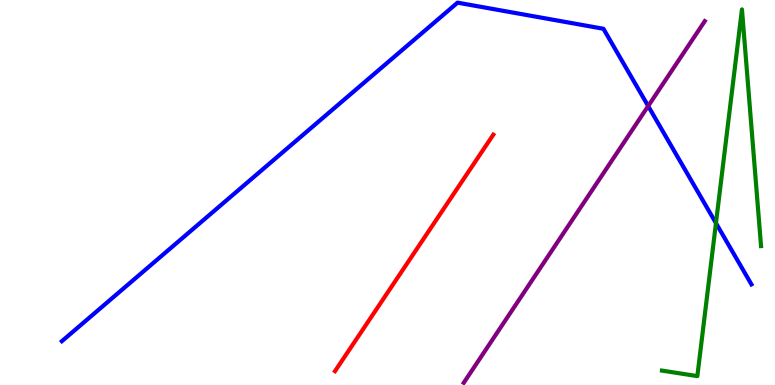[{'lines': ['blue', 'red'], 'intersections': []}, {'lines': ['green', 'red'], 'intersections': []}, {'lines': ['purple', 'red'], 'intersections': []}, {'lines': ['blue', 'green'], 'intersections': [{'x': 9.24, 'y': 4.2}]}, {'lines': ['blue', 'purple'], 'intersections': [{'x': 8.36, 'y': 7.25}]}, {'lines': ['green', 'purple'], 'intersections': []}]